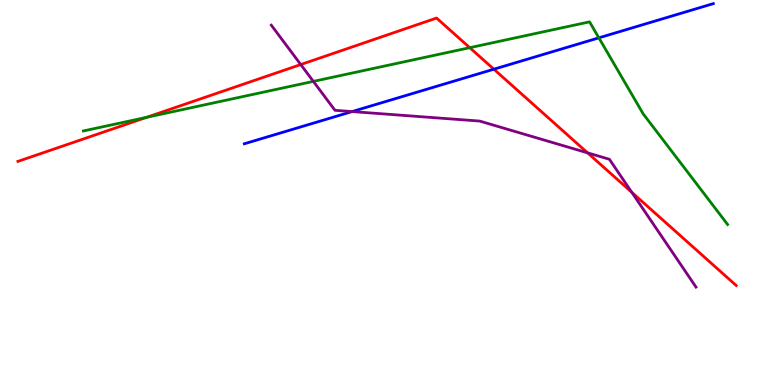[{'lines': ['blue', 'red'], 'intersections': [{'x': 6.37, 'y': 8.2}]}, {'lines': ['green', 'red'], 'intersections': [{'x': 1.89, 'y': 6.95}, {'x': 6.06, 'y': 8.76}]}, {'lines': ['purple', 'red'], 'intersections': [{'x': 3.88, 'y': 8.32}, {'x': 7.58, 'y': 6.03}, {'x': 8.15, 'y': 5.0}]}, {'lines': ['blue', 'green'], 'intersections': [{'x': 7.73, 'y': 9.02}]}, {'lines': ['blue', 'purple'], 'intersections': [{'x': 4.54, 'y': 7.1}]}, {'lines': ['green', 'purple'], 'intersections': [{'x': 4.04, 'y': 7.89}]}]